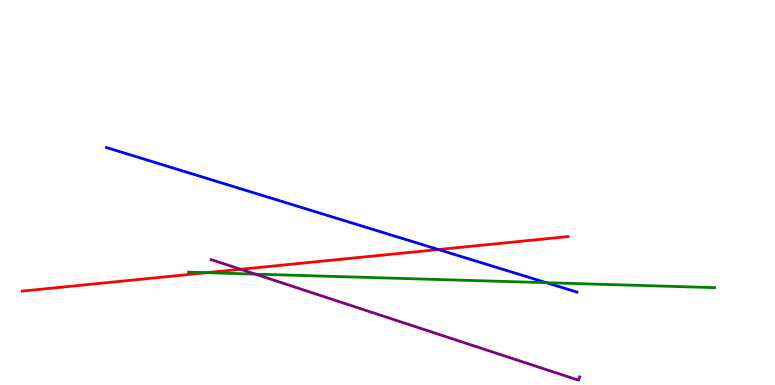[{'lines': ['blue', 'red'], 'intersections': [{'x': 5.66, 'y': 3.52}]}, {'lines': ['green', 'red'], 'intersections': [{'x': 2.66, 'y': 2.92}]}, {'lines': ['purple', 'red'], 'intersections': [{'x': 3.11, 'y': 3.01}]}, {'lines': ['blue', 'green'], 'intersections': [{'x': 7.05, 'y': 2.66}]}, {'lines': ['blue', 'purple'], 'intersections': []}, {'lines': ['green', 'purple'], 'intersections': [{'x': 3.3, 'y': 2.88}]}]